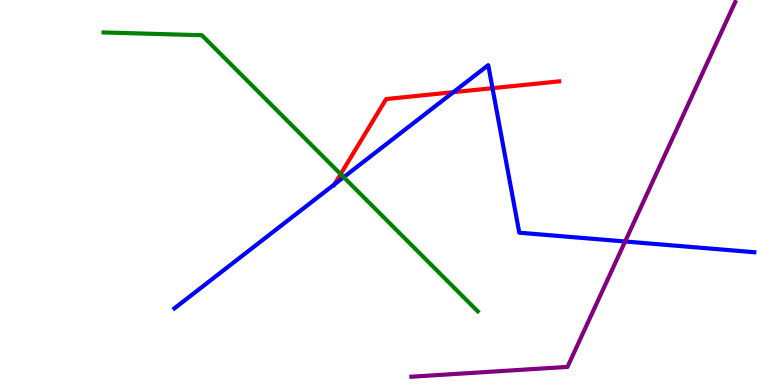[{'lines': ['blue', 'red'], 'intersections': [{'x': 4.32, 'y': 5.21}, {'x': 5.85, 'y': 7.61}, {'x': 6.35, 'y': 7.71}]}, {'lines': ['green', 'red'], 'intersections': [{'x': 4.4, 'y': 5.48}]}, {'lines': ['purple', 'red'], 'intersections': []}, {'lines': ['blue', 'green'], 'intersections': [{'x': 4.43, 'y': 5.4}]}, {'lines': ['blue', 'purple'], 'intersections': [{'x': 8.07, 'y': 3.73}]}, {'lines': ['green', 'purple'], 'intersections': []}]